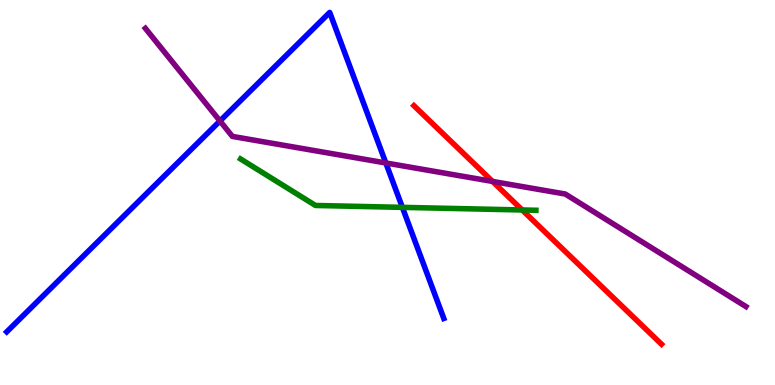[{'lines': ['blue', 'red'], 'intersections': []}, {'lines': ['green', 'red'], 'intersections': [{'x': 6.74, 'y': 4.55}]}, {'lines': ['purple', 'red'], 'intersections': [{'x': 6.36, 'y': 5.29}]}, {'lines': ['blue', 'green'], 'intersections': [{'x': 5.19, 'y': 4.61}]}, {'lines': ['blue', 'purple'], 'intersections': [{'x': 2.84, 'y': 6.86}, {'x': 4.98, 'y': 5.77}]}, {'lines': ['green', 'purple'], 'intersections': []}]